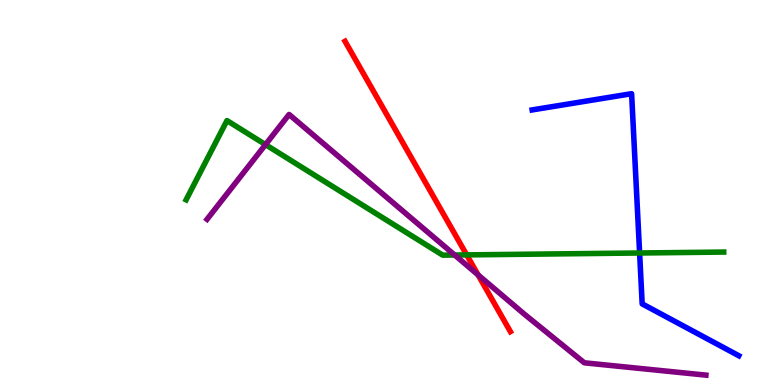[{'lines': ['blue', 'red'], 'intersections': []}, {'lines': ['green', 'red'], 'intersections': [{'x': 6.02, 'y': 3.38}]}, {'lines': ['purple', 'red'], 'intersections': [{'x': 6.17, 'y': 2.86}]}, {'lines': ['blue', 'green'], 'intersections': [{'x': 8.25, 'y': 3.43}]}, {'lines': ['blue', 'purple'], 'intersections': []}, {'lines': ['green', 'purple'], 'intersections': [{'x': 3.43, 'y': 6.24}, {'x': 5.87, 'y': 3.38}]}]